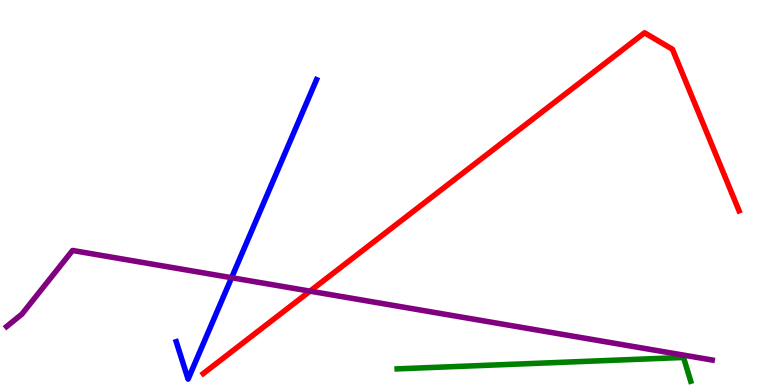[{'lines': ['blue', 'red'], 'intersections': []}, {'lines': ['green', 'red'], 'intersections': []}, {'lines': ['purple', 'red'], 'intersections': [{'x': 4.0, 'y': 2.44}]}, {'lines': ['blue', 'green'], 'intersections': []}, {'lines': ['blue', 'purple'], 'intersections': [{'x': 2.99, 'y': 2.79}]}, {'lines': ['green', 'purple'], 'intersections': []}]